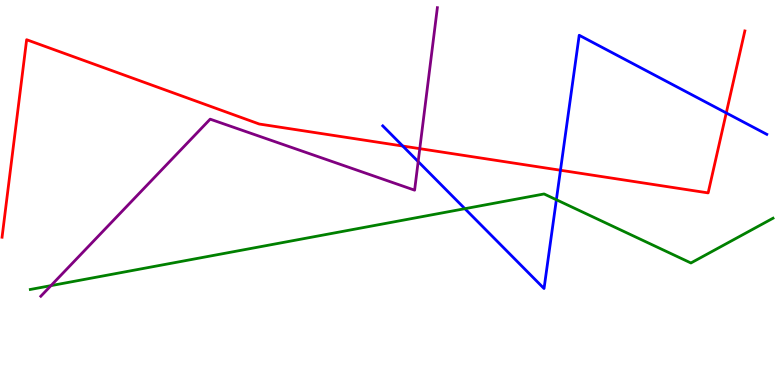[{'lines': ['blue', 'red'], 'intersections': [{'x': 5.2, 'y': 6.21}, {'x': 7.23, 'y': 5.58}, {'x': 9.37, 'y': 7.07}]}, {'lines': ['green', 'red'], 'intersections': []}, {'lines': ['purple', 'red'], 'intersections': [{'x': 5.42, 'y': 6.14}]}, {'lines': ['blue', 'green'], 'intersections': [{'x': 6.0, 'y': 4.58}, {'x': 7.18, 'y': 4.81}]}, {'lines': ['blue', 'purple'], 'intersections': [{'x': 5.4, 'y': 5.8}]}, {'lines': ['green', 'purple'], 'intersections': [{'x': 0.658, 'y': 2.58}]}]